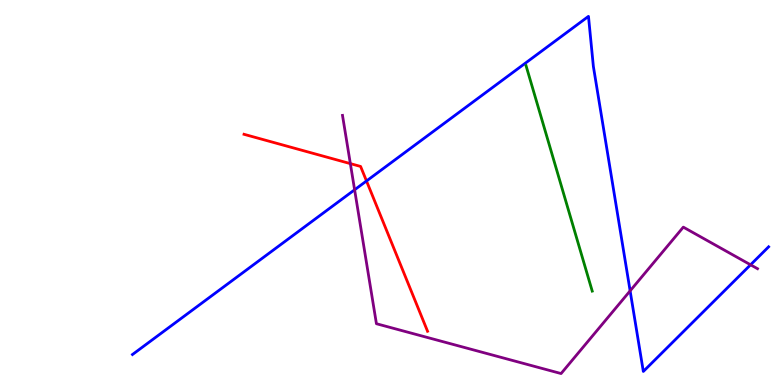[{'lines': ['blue', 'red'], 'intersections': [{'x': 4.73, 'y': 5.3}]}, {'lines': ['green', 'red'], 'intersections': []}, {'lines': ['purple', 'red'], 'intersections': [{'x': 4.52, 'y': 5.75}]}, {'lines': ['blue', 'green'], 'intersections': []}, {'lines': ['blue', 'purple'], 'intersections': [{'x': 4.58, 'y': 5.07}, {'x': 8.13, 'y': 2.45}, {'x': 9.68, 'y': 3.12}]}, {'lines': ['green', 'purple'], 'intersections': []}]